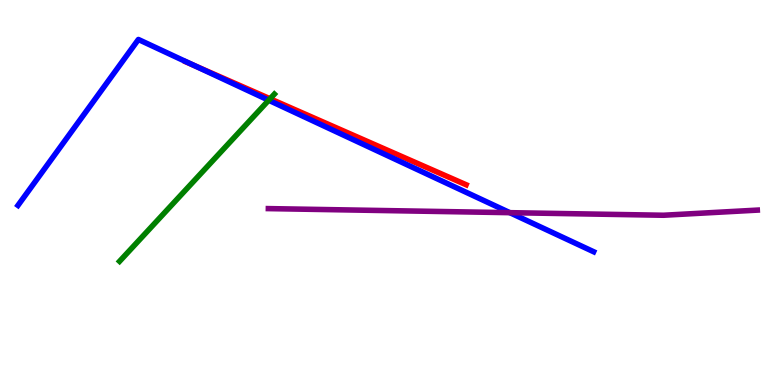[{'lines': ['blue', 'red'], 'intersections': [{'x': 2.5, 'y': 8.3}]}, {'lines': ['green', 'red'], 'intersections': [{'x': 3.48, 'y': 7.43}]}, {'lines': ['purple', 'red'], 'intersections': []}, {'lines': ['blue', 'green'], 'intersections': [{'x': 3.47, 'y': 7.4}]}, {'lines': ['blue', 'purple'], 'intersections': [{'x': 6.58, 'y': 4.48}]}, {'lines': ['green', 'purple'], 'intersections': []}]